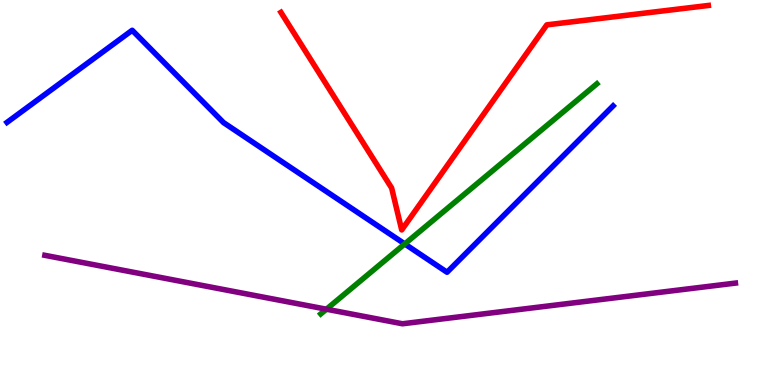[{'lines': ['blue', 'red'], 'intersections': []}, {'lines': ['green', 'red'], 'intersections': []}, {'lines': ['purple', 'red'], 'intersections': []}, {'lines': ['blue', 'green'], 'intersections': [{'x': 5.22, 'y': 3.66}]}, {'lines': ['blue', 'purple'], 'intersections': []}, {'lines': ['green', 'purple'], 'intersections': [{'x': 4.21, 'y': 1.97}]}]